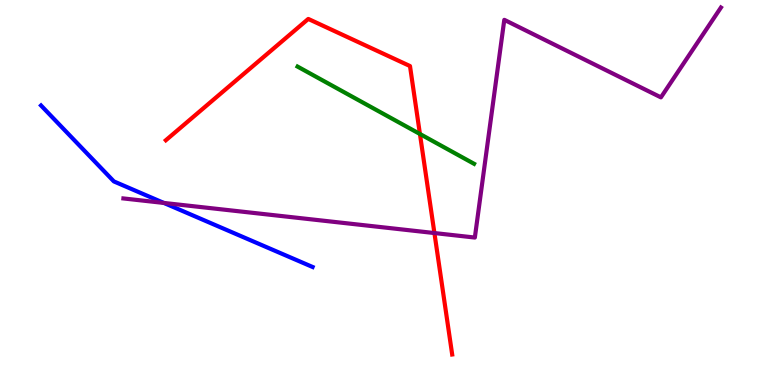[{'lines': ['blue', 'red'], 'intersections': []}, {'lines': ['green', 'red'], 'intersections': [{'x': 5.42, 'y': 6.52}]}, {'lines': ['purple', 'red'], 'intersections': [{'x': 5.61, 'y': 3.95}]}, {'lines': ['blue', 'green'], 'intersections': []}, {'lines': ['blue', 'purple'], 'intersections': [{'x': 2.11, 'y': 4.73}]}, {'lines': ['green', 'purple'], 'intersections': []}]